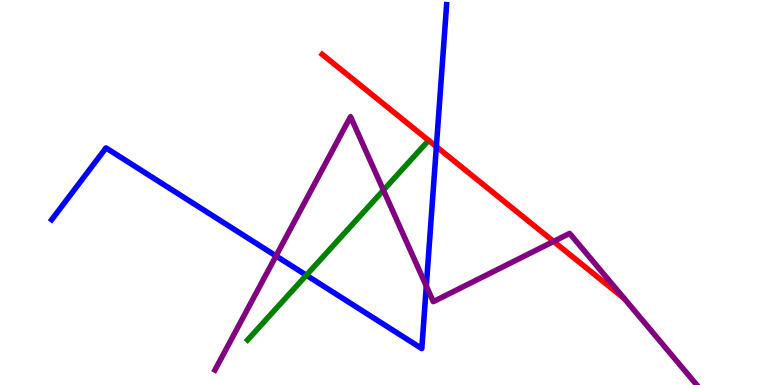[{'lines': ['blue', 'red'], 'intersections': [{'x': 5.63, 'y': 6.19}]}, {'lines': ['green', 'red'], 'intersections': []}, {'lines': ['purple', 'red'], 'intersections': [{'x': 7.14, 'y': 3.73}]}, {'lines': ['blue', 'green'], 'intersections': [{'x': 3.95, 'y': 2.85}]}, {'lines': ['blue', 'purple'], 'intersections': [{'x': 3.56, 'y': 3.35}, {'x': 5.5, 'y': 2.57}]}, {'lines': ['green', 'purple'], 'intersections': [{'x': 4.95, 'y': 5.06}]}]